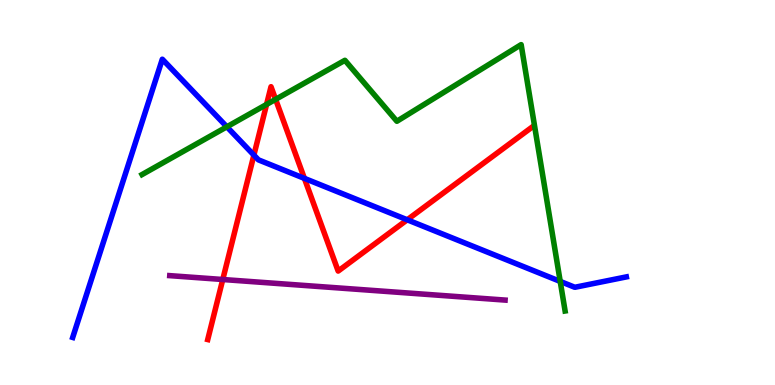[{'lines': ['blue', 'red'], 'intersections': [{'x': 3.28, 'y': 5.97}, {'x': 3.93, 'y': 5.37}, {'x': 5.25, 'y': 4.29}]}, {'lines': ['green', 'red'], 'intersections': [{'x': 3.44, 'y': 7.29}, {'x': 3.56, 'y': 7.42}]}, {'lines': ['purple', 'red'], 'intersections': [{'x': 2.87, 'y': 2.74}]}, {'lines': ['blue', 'green'], 'intersections': [{'x': 2.93, 'y': 6.71}, {'x': 7.23, 'y': 2.69}]}, {'lines': ['blue', 'purple'], 'intersections': []}, {'lines': ['green', 'purple'], 'intersections': []}]